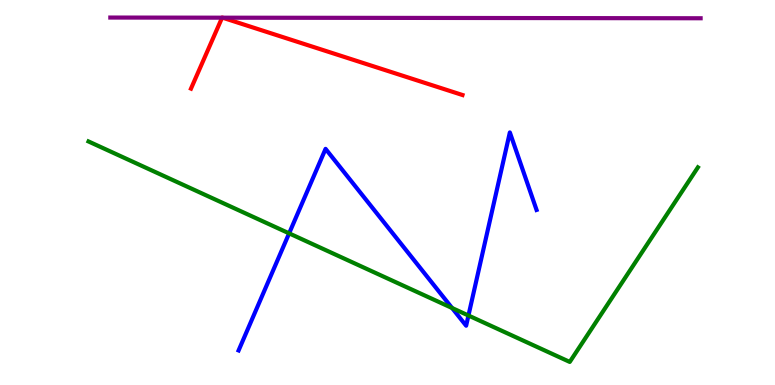[{'lines': ['blue', 'red'], 'intersections': []}, {'lines': ['green', 'red'], 'intersections': []}, {'lines': ['purple', 'red'], 'intersections': [{'x': 2.87, 'y': 9.54}, {'x': 2.87, 'y': 9.54}]}, {'lines': ['blue', 'green'], 'intersections': [{'x': 3.73, 'y': 3.94}, {'x': 5.83, 'y': 2.0}, {'x': 6.04, 'y': 1.8}]}, {'lines': ['blue', 'purple'], 'intersections': []}, {'lines': ['green', 'purple'], 'intersections': []}]